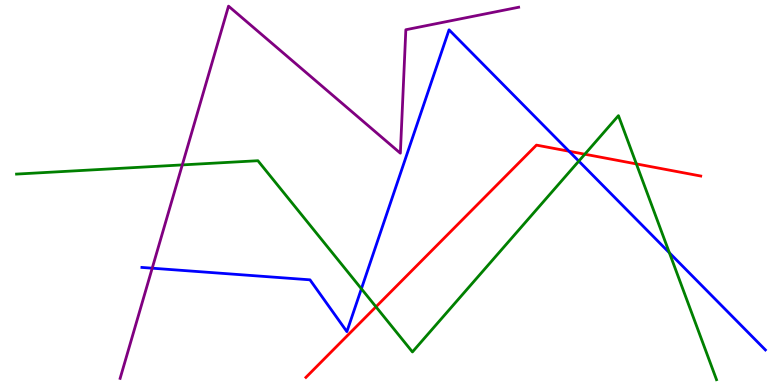[{'lines': ['blue', 'red'], 'intersections': [{'x': 7.34, 'y': 6.07}]}, {'lines': ['green', 'red'], 'intersections': [{'x': 4.85, 'y': 2.03}, {'x': 7.55, 'y': 5.99}, {'x': 8.21, 'y': 5.74}]}, {'lines': ['purple', 'red'], 'intersections': []}, {'lines': ['blue', 'green'], 'intersections': [{'x': 4.66, 'y': 2.5}, {'x': 7.47, 'y': 5.82}, {'x': 8.64, 'y': 3.43}]}, {'lines': ['blue', 'purple'], 'intersections': [{'x': 1.96, 'y': 3.03}]}, {'lines': ['green', 'purple'], 'intersections': [{'x': 2.35, 'y': 5.72}]}]